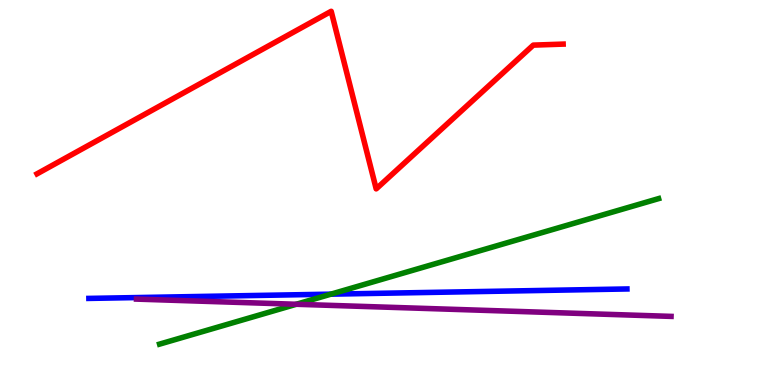[{'lines': ['blue', 'red'], 'intersections': []}, {'lines': ['green', 'red'], 'intersections': []}, {'lines': ['purple', 'red'], 'intersections': []}, {'lines': ['blue', 'green'], 'intersections': [{'x': 4.27, 'y': 2.36}]}, {'lines': ['blue', 'purple'], 'intersections': []}, {'lines': ['green', 'purple'], 'intersections': [{'x': 3.82, 'y': 2.1}]}]